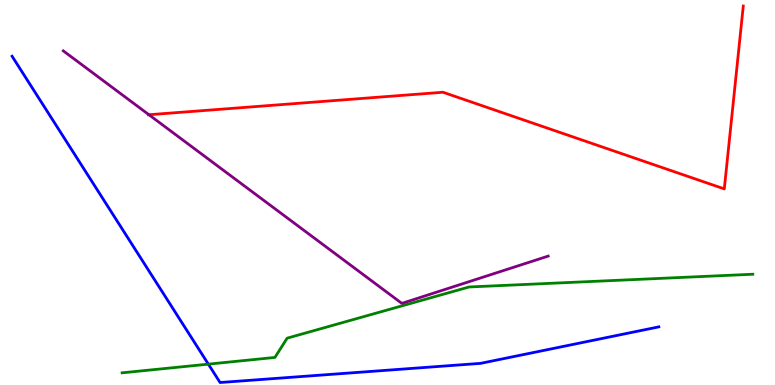[{'lines': ['blue', 'red'], 'intersections': []}, {'lines': ['green', 'red'], 'intersections': []}, {'lines': ['purple', 'red'], 'intersections': [{'x': 1.92, 'y': 7.02}]}, {'lines': ['blue', 'green'], 'intersections': [{'x': 2.69, 'y': 0.542}]}, {'lines': ['blue', 'purple'], 'intersections': []}, {'lines': ['green', 'purple'], 'intersections': []}]